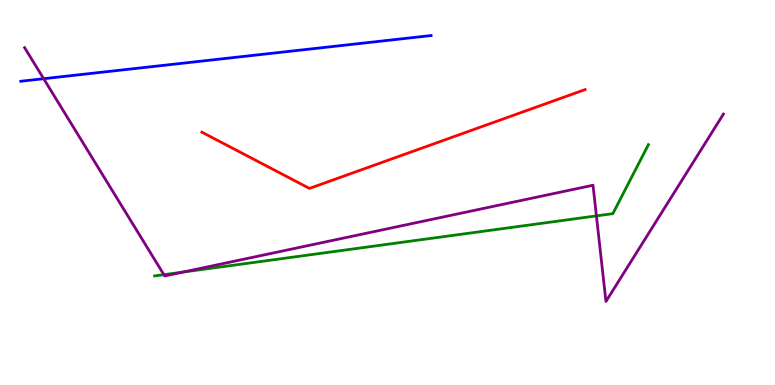[{'lines': ['blue', 'red'], 'intersections': []}, {'lines': ['green', 'red'], 'intersections': []}, {'lines': ['purple', 'red'], 'intersections': []}, {'lines': ['blue', 'green'], 'intersections': []}, {'lines': ['blue', 'purple'], 'intersections': [{'x': 0.563, 'y': 7.96}]}, {'lines': ['green', 'purple'], 'intersections': [{'x': 2.11, 'y': 2.87}, {'x': 2.36, 'y': 2.93}, {'x': 7.7, 'y': 4.39}]}]